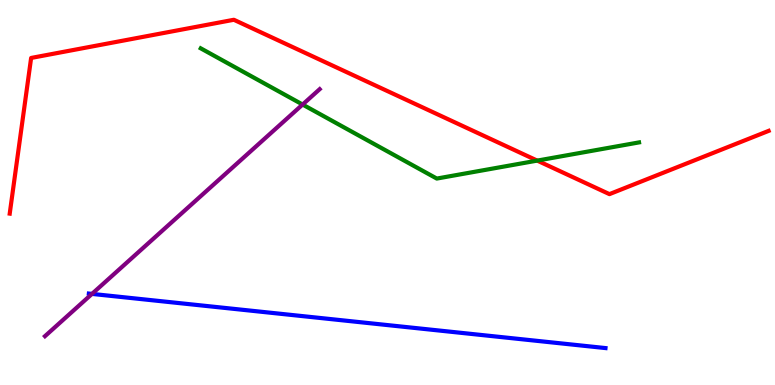[{'lines': ['blue', 'red'], 'intersections': []}, {'lines': ['green', 'red'], 'intersections': [{'x': 6.93, 'y': 5.83}]}, {'lines': ['purple', 'red'], 'intersections': []}, {'lines': ['blue', 'green'], 'intersections': []}, {'lines': ['blue', 'purple'], 'intersections': [{'x': 1.19, 'y': 2.37}]}, {'lines': ['green', 'purple'], 'intersections': [{'x': 3.9, 'y': 7.28}]}]